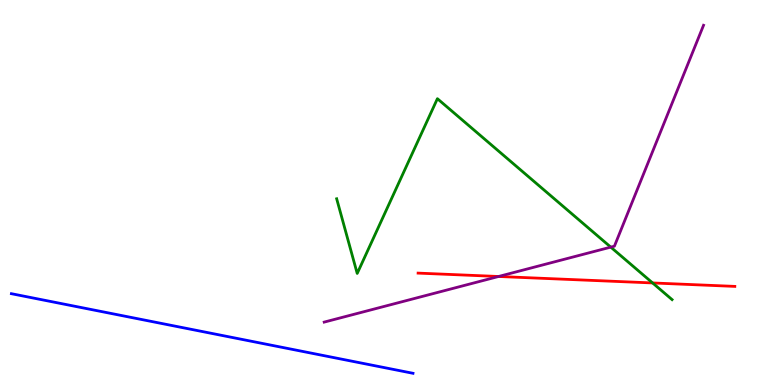[{'lines': ['blue', 'red'], 'intersections': []}, {'lines': ['green', 'red'], 'intersections': [{'x': 8.42, 'y': 2.65}]}, {'lines': ['purple', 'red'], 'intersections': [{'x': 6.43, 'y': 2.82}]}, {'lines': ['blue', 'green'], 'intersections': []}, {'lines': ['blue', 'purple'], 'intersections': []}, {'lines': ['green', 'purple'], 'intersections': [{'x': 7.88, 'y': 3.58}]}]